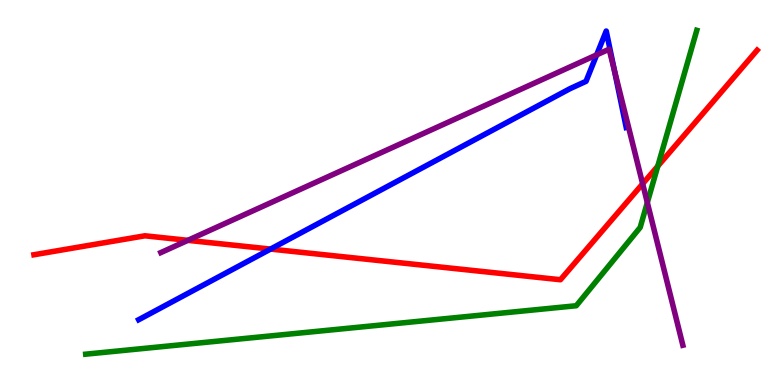[{'lines': ['blue', 'red'], 'intersections': [{'x': 3.49, 'y': 3.53}]}, {'lines': ['green', 'red'], 'intersections': [{'x': 8.49, 'y': 5.68}]}, {'lines': ['purple', 'red'], 'intersections': [{'x': 2.42, 'y': 3.76}, {'x': 8.29, 'y': 5.23}]}, {'lines': ['blue', 'green'], 'intersections': []}, {'lines': ['blue', 'purple'], 'intersections': [{'x': 7.7, 'y': 8.58}, {'x': 7.93, 'y': 8.18}]}, {'lines': ['green', 'purple'], 'intersections': [{'x': 8.35, 'y': 4.74}]}]